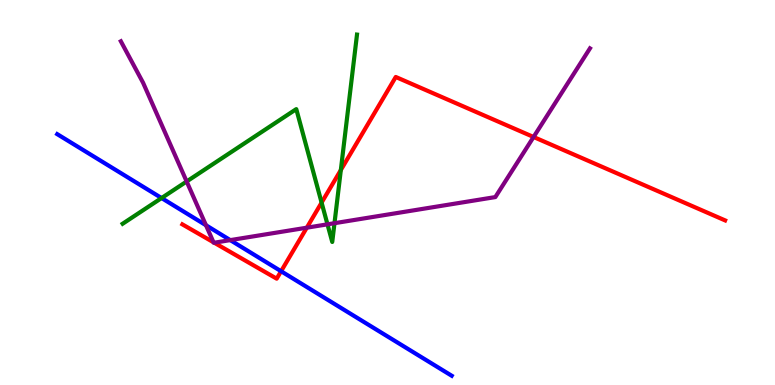[{'lines': ['blue', 'red'], 'intersections': [{'x': 3.63, 'y': 2.95}]}, {'lines': ['green', 'red'], 'intersections': [{'x': 4.15, 'y': 4.74}, {'x': 4.4, 'y': 5.58}]}, {'lines': ['purple', 'red'], 'intersections': [{'x': 2.75, 'y': 3.71}, {'x': 2.76, 'y': 3.7}, {'x': 3.96, 'y': 4.09}, {'x': 6.88, 'y': 6.44}]}, {'lines': ['blue', 'green'], 'intersections': [{'x': 2.08, 'y': 4.86}]}, {'lines': ['blue', 'purple'], 'intersections': [{'x': 2.66, 'y': 4.15}, {'x': 2.97, 'y': 3.76}]}, {'lines': ['green', 'purple'], 'intersections': [{'x': 2.41, 'y': 5.29}, {'x': 4.23, 'y': 4.17}, {'x': 4.32, 'y': 4.2}]}]